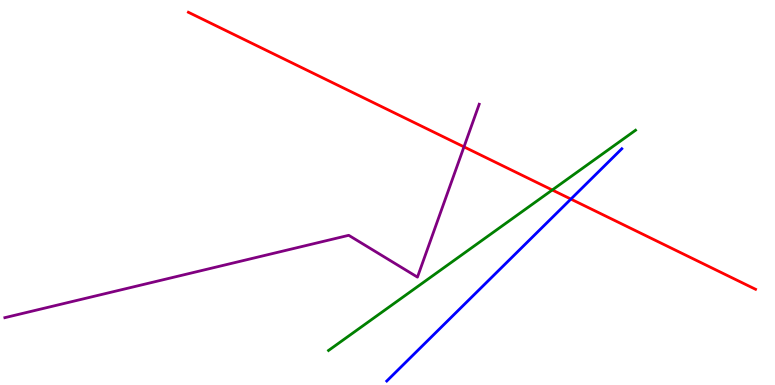[{'lines': ['blue', 'red'], 'intersections': [{'x': 7.37, 'y': 4.83}]}, {'lines': ['green', 'red'], 'intersections': [{'x': 7.13, 'y': 5.07}]}, {'lines': ['purple', 'red'], 'intersections': [{'x': 5.99, 'y': 6.19}]}, {'lines': ['blue', 'green'], 'intersections': []}, {'lines': ['blue', 'purple'], 'intersections': []}, {'lines': ['green', 'purple'], 'intersections': []}]